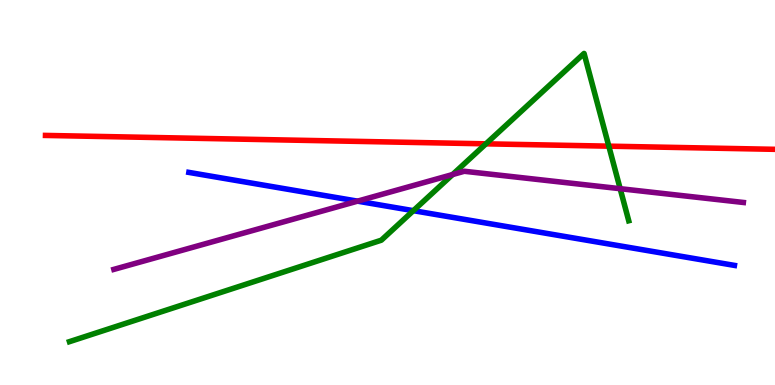[{'lines': ['blue', 'red'], 'intersections': []}, {'lines': ['green', 'red'], 'intersections': [{'x': 6.27, 'y': 6.26}, {'x': 7.86, 'y': 6.2}]}, {'lines': ['purple', 'red'], 'intersections': []}, {'lines': ['blue', 'green'], 'intersections': [{'x': 5.33, 'y': 4.53}]}, {'lines': ['blue', 'purple'], 'intersections': [{'x': 4.61, 'y': 4.78}]}, {'lines': ['green', 'purple'], 'intersections': [{'x': 5.84, 'y': 5.47}, {'x': 8.0, 'y': 5.1}]}]